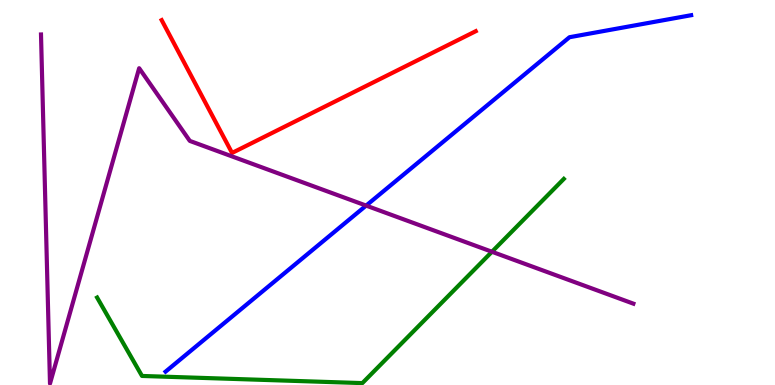[{'lines': ['blue', 'red'], 'intersections': []}, {'lines': ['green', 'red'], 'intersections': []}, {'lines': ['purple', 'red'], 'intersections': []}, {'lines': ['blue', 'green'], 'intersections': []}, {'lines': ['blue', 'purple'], 'intersections': [{'x': 4.72, 'y': 4.66}]}, {'lines': ['green', 'purple'], 'intersections': [{'x': 6.35, 'y': 3.46}]}]